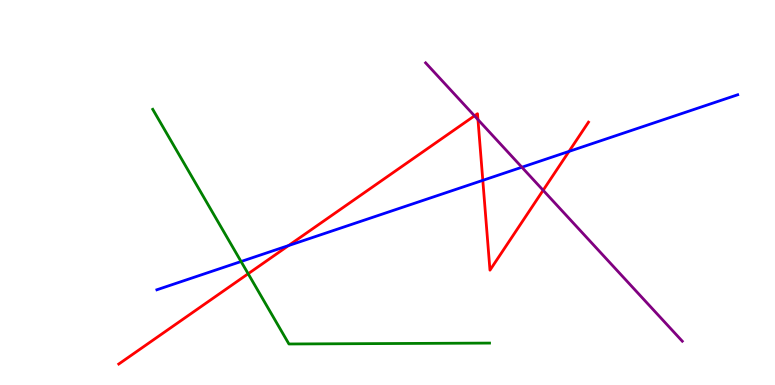[{'lines': ['blue', 'red'], 'intersections': [{'x': 3.72, 'y': 3.62}, {'x': 6.23, 'y': 5.32}, {'x': 7.34, 'y': 6.07}]}, {'lines': ['green', 'red'], 'intersections': [{'x': 3.2, 'y': 2.89}]}, {'lines': ['purple', 'red'], 'intersections': [{'x': 6.12, 'y': 6.99}, {'x': 6.17, 'y': 6.89}, {'x': 7.01, 'y': 5.06}]}, {'lines': ['blue', 'green'], 'intersections': [{'x': 3.11, 'y': 3.21}]}, {'lines': ['blue', 'purple'], 'intersections': [{'x': 6.73, 'y': 5.66}]}, {'lines': ['green', 'purple'], 'intersections': []}]